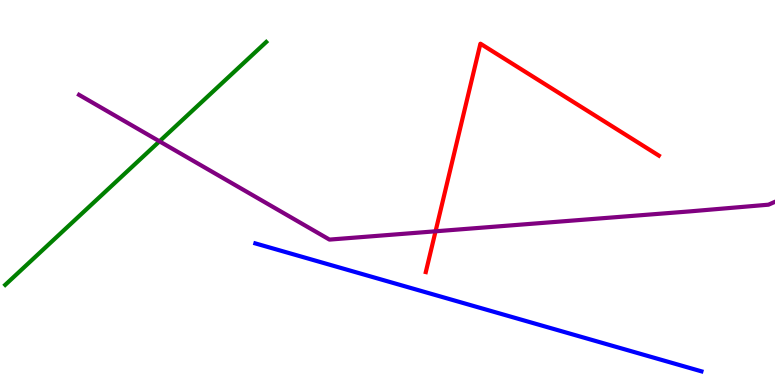[{'lines': ['blue', 'red'], 'intersections': []}, {'lines': ['green', 'red'], 'intersections': []}, {'lines': ['purple', 'red'], 'intersections': [{'x': 5.62, 'y': 3.99}]}, {'lines': ['blue', 'green'], 'intersections': []}, {'lines': ['blue', 'purple'], 'intersections': []}, {'lines': ['green', 'purple'], 'intersections': [{'x': 2.06, 'y': 6.33}]}]